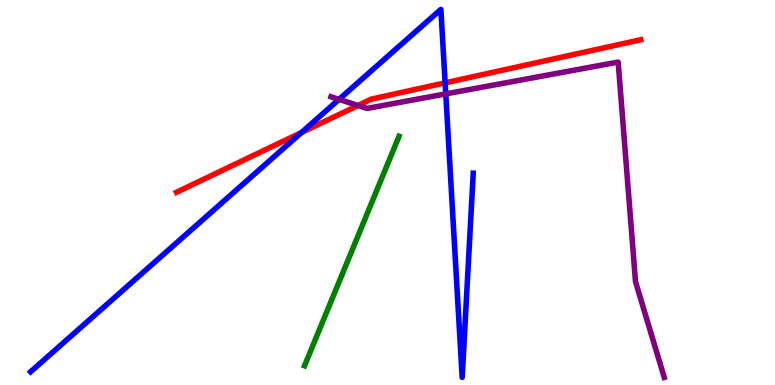[{'lines': ['blue', 'red'], 'intersections': [{'x': 3.89, 'y': 6.56}, {'x': 5.74, 'y': 7.85}]}, {'lines': ['green', 'red'], 'intersections': []}, {'lines': ['purple', 'red'], 'intersections': [{'x': 4.62, 'y': 7.26}]}, {'lines': ['blue', 'green'], 'intersections': []}, {'lines': ['blue', 'purple'], 'intersections': [{'x': 4.37, 'y': 7.42}, {'x': 5.75, 'y': 7.56}]}, {'lines': ['green', 'purple'], 'intersections': []}]